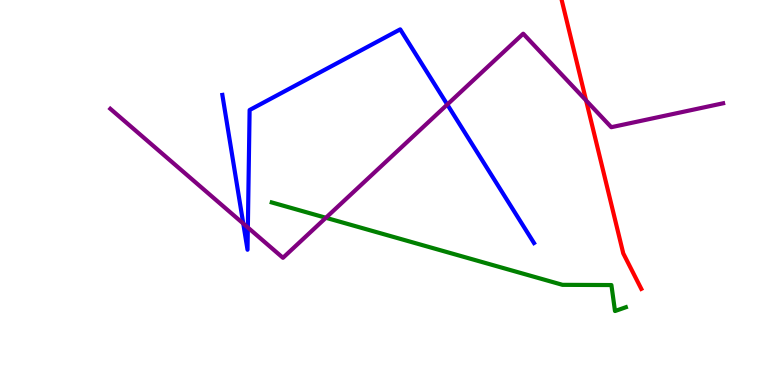[{'lines': ['blue', 'red'], 'intersections': []}, {'lines': ['green', 'red'], 'intersections': []}, {'lines': ['purple', 'red'], 'intersections': [{'x': 7.56, 'y': 7.39}]}, {'lines': ['blue', 'green'], 'intersections': []}, {'lines': ['blue', 'purple'], 'intersections': [{'x': 3.14, 'y': 4.19}, {'x': 3.2, 'y': 4.09}, {'x': 5.77, 'y': 7.28}]}, {'lines': ['green', 'purple'], 'intersections': [{'x': 4.2, 'y': 4.34}]}]